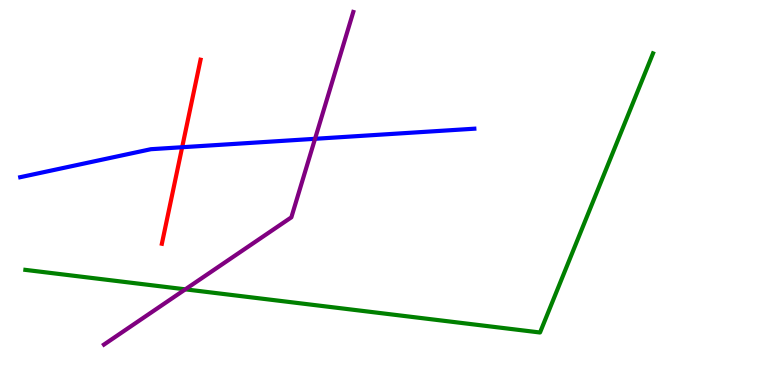[{'lines': ['blue', 'red'], 'intersections': [{'x': 2.35, 'y': 6.18}]}, {'lines': ['green', 'red'], 'intersections': []}, {'lines': ['purple', 'red'], 'intersections': []}, {'lines': ['blue', 'green'], 'intersections': []}, {'lines': ['blue', 'purple'], 'intersections': [{'x': 4.06, 'y': 6.39}]}, {'lines': ['green', 'purple'], 'intersections': [{'x': 2.39, 'y': 2.48}]}]